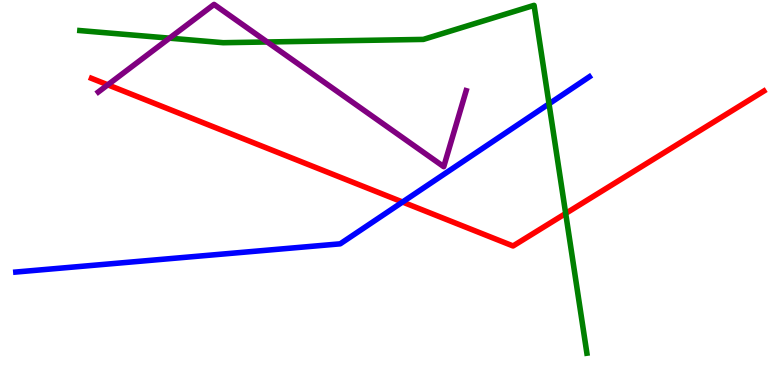[{'lines': ['blue', 'red'], 'intersections': [{'x': 5.19, 'y': 4.75}]}, {'lines': ['green', 'red'], 'intersections': [{'x': 7.3, 'y': 4.46}]}, {'lines': ['purple', 'red'], 'intersections': [{'x': 1.39, 'y': 7.8}]}, {'lines': ['blue', 'green'], 'intersections': [{'x': 7.08, 'y': 7.3}]}, {'lines': ['blue', 'purple'], 'intersections': []}, {'lines': ['green', 'purple'], 'intersections': [{'x': 2.19, 'y': 9.01}, {'x': 3.45, 'y': 8.91}]}]